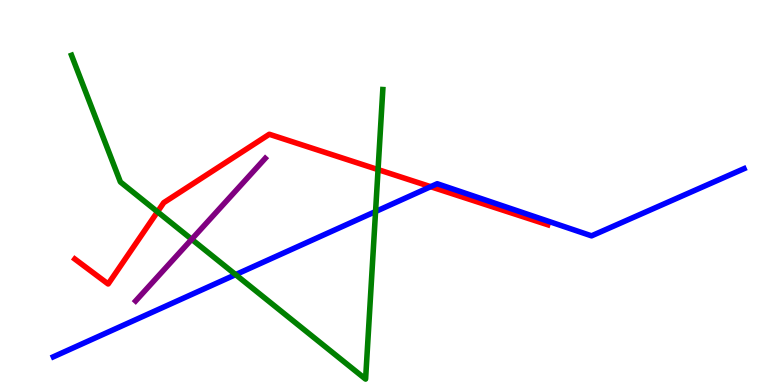[{'lines': ['blue', 'red'], 'intersections': [{'x': 5.56, 'y': 5.15}]}, {'lines': ['green', 'red'], 'intersections': [{'x': 2.03, 'y': 4.5}, {'x': 4.88, 'y': 5.59}]}, {'lines': ['purple', 'red'], 'intersections': []}, {'lines': ['blue', 'green'], 'intersections': [{'x': 3.04, 'y': 2.87}, {'x': 4.85, 'y': 4.51}]}, {'lines': ['blue', 'purple'], 'intersections': []}, {'lines': ['green', 'purple'], 'intersections': [{'x': 2.47, 'y': 3.78}]}]